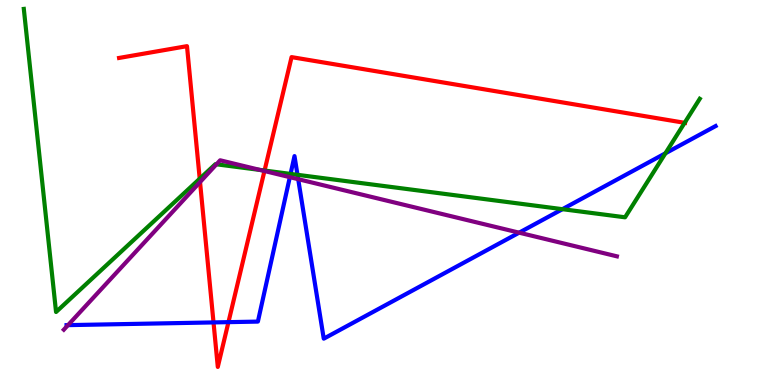[{'lines': ['blue', 'red'], 'intersections': [{'x': 2.76, 'y': 1.63}, {'x': 2.95, 'y': 1.63}]}, {'lines': ['green', 'red'], 'intersections': [{'x': 2.58, 'y': 5.36}, {'x': 3.41, 'y': 5.57}, {'x': 8.83, 'y': 6.81}]}, {'lines': ['purple', 'red'], 'intersections': [{'x': 2.58, 'y': 5.27}, {'x': 3.41, 'y': 5.56}]}, {'lines': ['blue', 'green'], 'intersections': [{'x': 3.75, 'y': 5.48}, {'x': 3.84, 'y': 5.46}, {'x': 7.26, 'y': 4.57}, {'x': 8.59, 'y': 6.02}]}, {'lines': ['blue', 'purple'], 'intersections': [{'x': 0.878, 'y': 1.56}, {'x': 3.74, 'y': 5.4}, {'x': 3.85, 'y': 5.35}, {'x': 6.7, 'y': 3.96}]}, {'lines': ['green', 'purple'], 'intersections': [{'x': 2.79, 'y': 5.73}, {'x': 3.36, 'y': 5.59}]}]